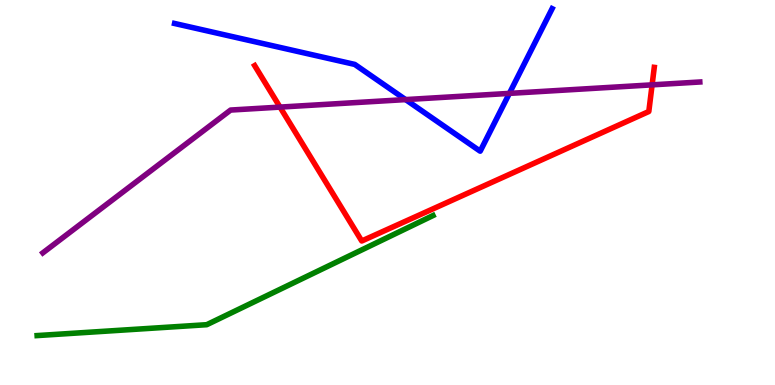[{'lines': ['blue', 'red'], 'intersections': []}, {'lines': ['green', 'red'], 'intersections': []}, {'lines': ['purple', 'red'], 'intersections': [{'x': 3.61, 'y': 7.22}, {'x': 8.41, 'y': 7.8}]}, {'lines': ['blue', 'green'], 'intersections': []}, {'lines': ['blue', 'purple'], 'intersections': [{'x': 5.23, 'y': 7.41}, {'x': 6.57, 'y': 7.57}]}, {'lines': ['green', 'purple'], 'intersections': []}]